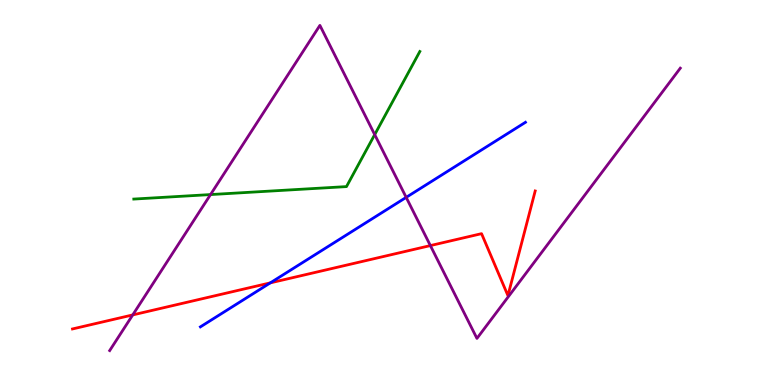[{'lines': ['blue', 'red'], 'intersections': [{'x': 3.49, 'y': 2.65}]}, {'lines': ['green', 'red'], 'intersections': []}, {'lines': ['purple', 'red'], 'intersections': [{'x': 1.71, 'y': 1.82}, {'x': 5.55, 'y': 3.62}]}, {'lines': ['blue', 'green'], 'intersections': []}, {'lines': ['blue', 'purple'], 'intersections': [{'x': 5.24, 'y': 4.87}]}, {'lines': ['green', 'purple'], 'intersections': [{'x': 2.72, 'y': 4.95}, {'x': 4.83, 'y': 6.5}]}]